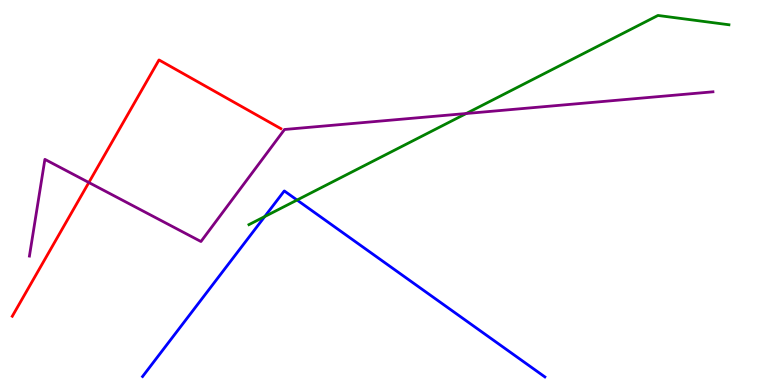[{'lines': ['blue', 'red'], 'intersections': []}, {'lines': ['green', 'red'], 'intersections': []}, {'lines': ['purple', 'red'], 'intersections': [{'x': 1.15, 'y': 5.26}]}, {'lines': ['blue', 'green'], 'intersections': [{'x': 3.42, 'y': 4.37}, {'x': 3.83, 'y': 4.8}]}, {'lines': ['blue', 'purple'], 'intersections': []}, {'lines': ['green', 'purple'], 'intersections': [{'x': 6.02, 'y': 7.05}]}]